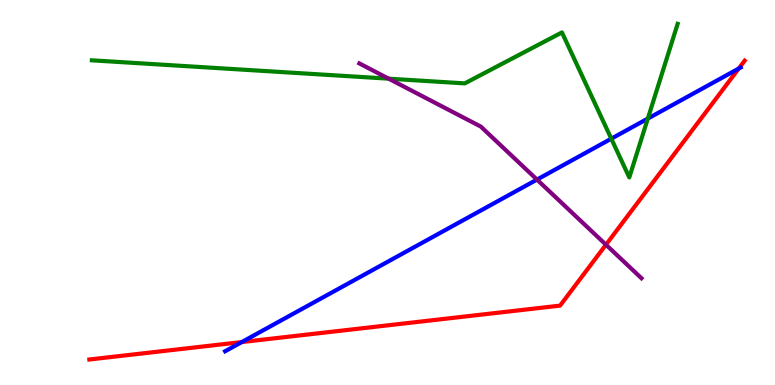[{'lines': ['blue', 'red'], 'intersections': [{'x': 3.12, 'y': 1.12}, {'x': 9.53, 'y': 8.22}]}, {'lines': ['green', 'red'], 'intersections': []}, {'lines': ['purple', 'red'], 'intersections': [{'x': 7.82, 'y': 3.64}]}, {'lines': ['blue', 'green'], 'intersections': [{'x': 7.89, 'y': 6.4}, {'x': 8.36, 'y': 6.92}]}, {'lines': ['blue', 'purple'], 'intersections': [{'x': 6.93, 'y': 5.34}]}, {'lines': ['green', 'purple'], 'intersections': [{'x': 5.02, 'y': 7.96}]}]